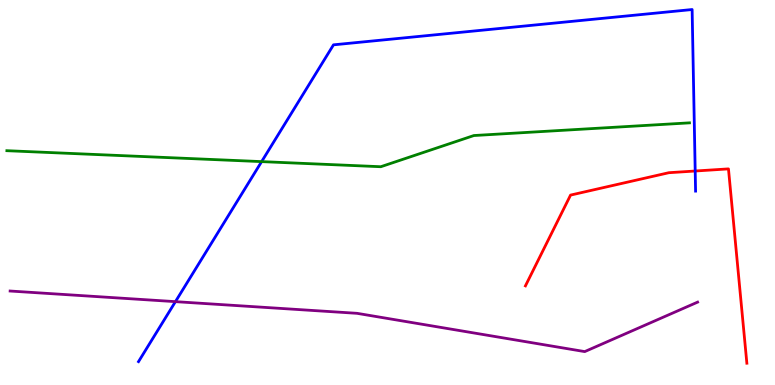[{'lines': ['blue', 'red'], 'intersections': [{'x': 8.97, 'y': 5.56}]}, {'lines': ['green', 'red'], 'intersections': []}, {'lines': ['purple', 'red'], 'intersections': []}, {'lines': ['blue', 'green'], 'intersections': [{'x': 3.38, 'y': 5.8}]}, {'lines': ['blue', 'purple'], 'intersections': [{'x': 2.26, 'y': 2.16}]}, {'lines': ['green', 'purple'], 'intersections': []}]